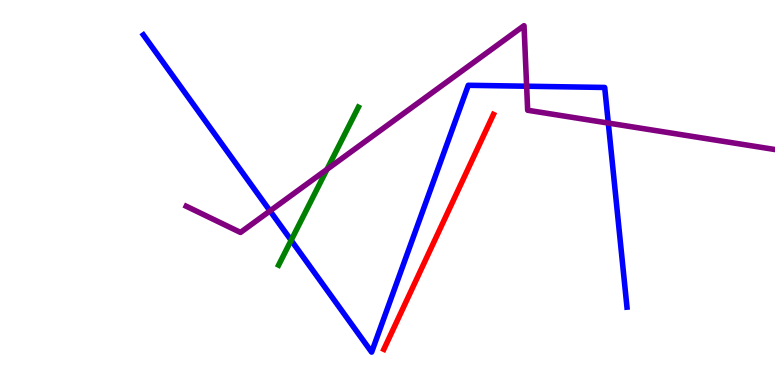[{'lines': ['blue', 'red'], 'intersections': []}, {'lines': ['green', 'red'], 'intersections': []}, {'lines': ['purple', 'red'], 'intersections': []}, {'lines': ['blue', 'green'], 'intersections': [{'x': 3.76, 'y': 3.76}]}, {'lines': ['blue', 'purple'], 'intersections': [{'x': 3.48, 'y': 4.52}, {'x': 6.8, 'y': 7.76}, {'x': 7.85, 'y': 6.8}]}, {'lines': ['green', 'purple'], 'intersections': [{'x': 4.22, 'y': 5.6}]}]